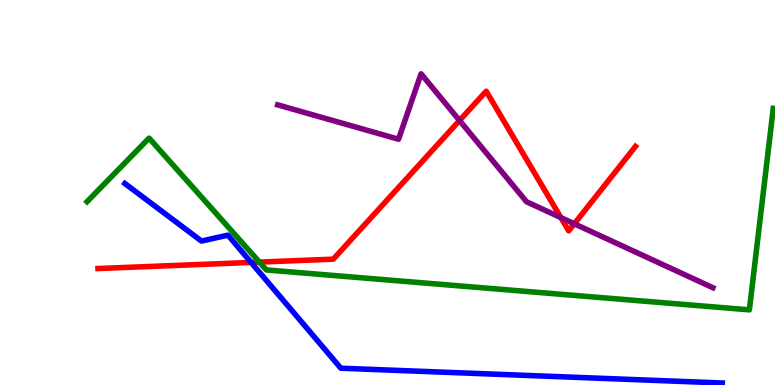[{'lines': ['blue', 'red'], 'intersections': [{'x': 3.24, 'y': 3.18}]}, {'lines': ['green', 'red'], 'intersections': [{'x': 3.35, 'y': 3.19}]}, {'lines': ['purple', 'red'], 'intersections': [{'x': 5.93, 'y': 6.87}, {'x': 7.24, 'y': 4.35}, {'x': 7.41, 'y': 4.19}]}, {'lines': ['blue', 'green'], 'intersections': []}, {'lines': ['blue', 'purple'], 'intersections': []}, {'lines': ['green', 'purple'], 'intersections': []}]